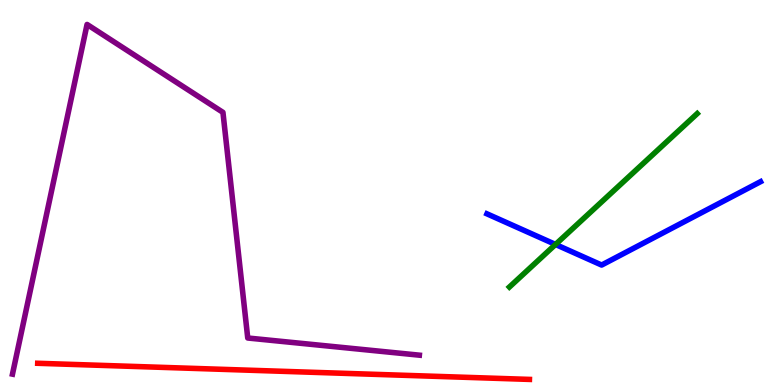[{'lines': ['blue', 'red'], 'intersections': []}, {'lines': ['green', 'red'], 'intersections': []}, {'lines': ['purple', 'red'], 'intersections': []}, {'lines': ['blue', 'green'], 'intersections': [{'x': 7.17, 'y': 3.65}]}, {'lines': ['blue', 'purple'], 'intersections': []}, {'lines': ['green', 'purple'], 'intersections': []}]